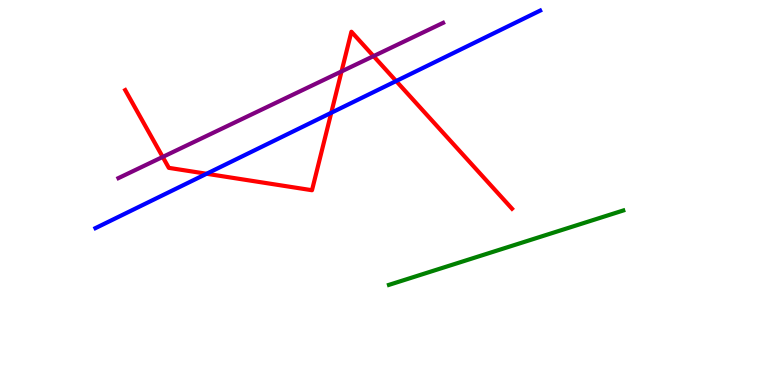[{'lines': ['blue', 'red'], 'intersections': [{'x': 2.67, 'y': 5.49}, {'x': 4.27, 'y': 7.07}, {'x': 5.11, 'y': 7.9}]}, {'lines': ['green', 'red'], 'intersections': []}, {'lines': ['purple', 'red'], 'intersections': [{'x': 2.1, 'y': 5.92}, {'x': 4.41, 'y': 8.14}, {'x': 4.82, 'y': 8.54}]}, {'lines': ['blue', 'green'], 'intersections': []}, {'lines': ['blue', 'purple'], 'intersections': []}, {'lines': ['green', 'purple'], 'intersections': []}]